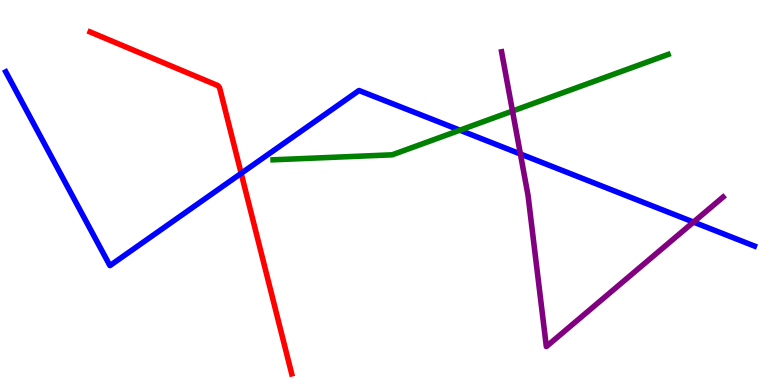[{'lines': ['blue', 'red'], 'intersections': [{'x': 3.11, 'y': 5.5}]}, {'lines': ['green', 'red'], 'intersections': []}, {'lines': ['purple', 'red'], 'intersections': []}, {'lines': ['blue', 'green'], 'intersections': [{'x': 5.93, 'y': 6.62}]}, {'lines': ['blue', 'purple'], 'intersections': [{'x': 6.71, 'y': 6.0}, {'x': 8.95, 'y': 4.23}]}, {'lines': ['green', 'purple'], 'intersections': [{'x': 6.61, 'y': 7.12}]}]